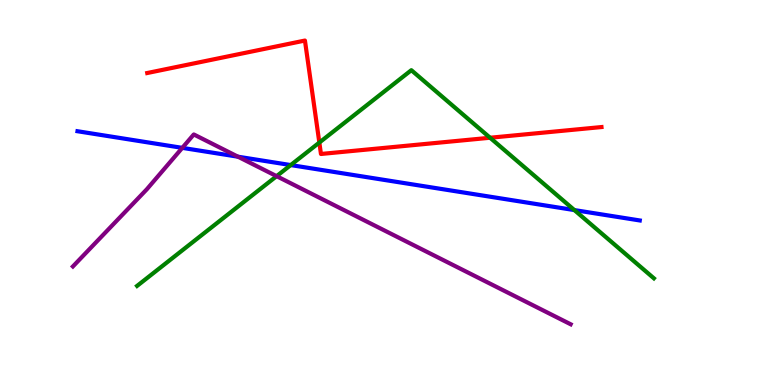[{'lines': ['blue', 'red'], 'intersections': []}, {'lines': ['green', 'red'], 'intersections': [{'x': 4.12, 'y': 6.3}, {'x': 6.32, 'y': 6.42}]}, {'lines': ['purple', 'red'], 'intersections': []}, {'lines': ['blue', 'green'], 'intersections': [{'x': 3.75, 'y': 5.71}, {'x': 7.41, 'y': 4.54}]}, {'lines': ['blue', 'purple'], 'intersections': [{'x': 2.35, 'y': 6.16}, {'x': 3.07, 'y': 5.93}]}, {'lines': ['green', 'purple'], 'intersections': [{'x': 3.57, 'y': 5.42}]}]